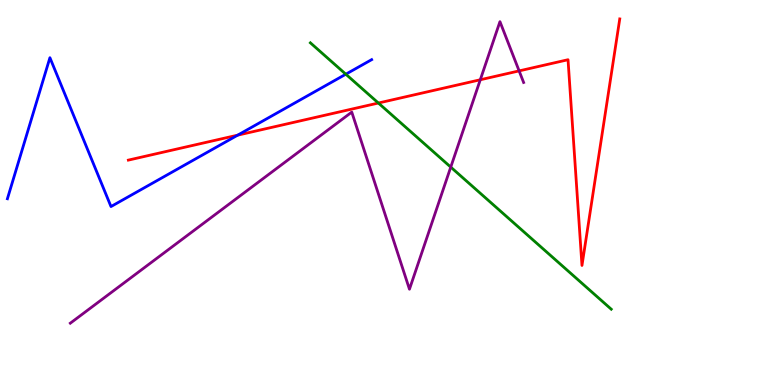[{'lines': ['blue', 'red'], 'intersections': [{'x': 3.07, 'y': 6.49}]}, {'lines': ['green', 'red'], 'intersections': [{'x': 4.88, 'y': 7.32}]}, {'lines': ['purple', 'red'], 'intersections': [{'x': 6.2, 'y': 7.93}, {'x': 6.7, 'y': 8.16}]}, {'lines': ['blue', 'green'], 'intersections': [{'x': 4.46, 'y': 8.07}]}, {'lines': ['blue', 'purple'], 'intersections': []}, {'lines': ['green', 'purple'], 'intersections': [{'x': 5.82, 'y': 5.66}]}]